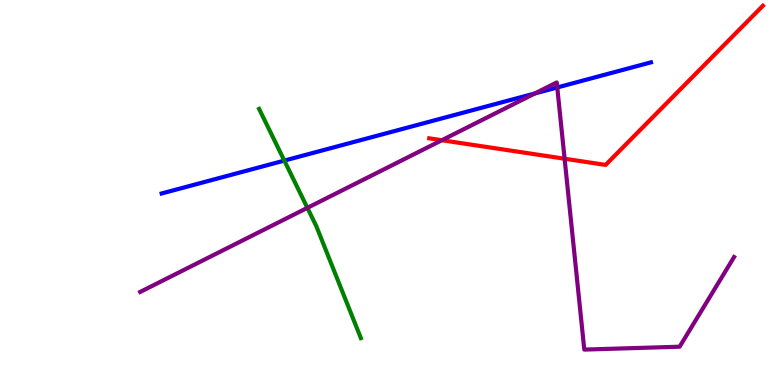[{'lines': ['blue', 'red'], 'intersections': []}, {'lines': ['green', 'red'], 'intersections': []}, {'lines': ['purple', 'red'], 'intersections': [{'x': 5.7, 'y': 6.36}, {'x': 7.29, 'y': 5.88}]}, {'lines': ['blue', 'green'], 'intersections': [{'x': 3.67, 'y': 5.83}]}, {'lines': ['blue', 'purple'], 'intersections': [{'x': 6.9, 'y': 7.57}, {'x': 7.19, 'y': 7.73}]}, {'lines': ['green', 'purple'], 'intersections': [{'x': 3.97, 'y': 4.6}]}]